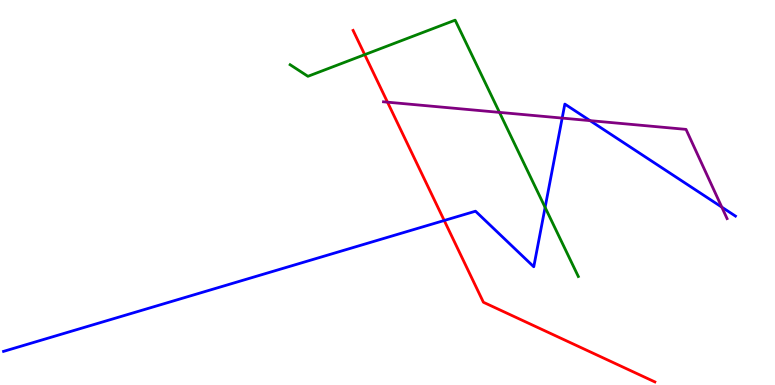[{'lines': ['blue', 'red'], 'intersections': [{'x': 5.73, 'y': 4.27}]}, {'lines': ['green', 'red'], 'intersections': [{'x': 4.71, 'y': 8.58}]}, {'lines': ['purple', 'red'], 'intersections': [{'x': 5.0, 'y': 7.35}]}, {'lines': ['blue', 'green'], 'intersections': [{'x': 7.03, 'y': 4.61}]}, {'lines': ['blue', 'purple'], 'intersections': [{'x': 7.25, 'y': 6.93}, {'x': 7.61, 'y': 6.87}, {'x': 9.31, 'y': 4.62}]}, {'lines': ['green', 'purple'], 'intersections': [{'x': 6.44, 'y': 7.08}]}]